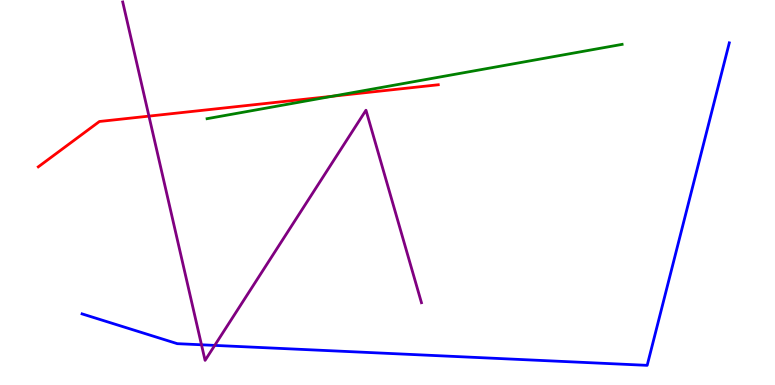[{'lines': ['blue', 'red'], 'intersections': []}, {'lines': ['green', 'red'], 'intersections': [{'x': 4.29, 'y': 7.5}]}, {'lines': ['purple', 'red'], 'intersections': [{'x': 1.92, 'y': 6.98}]}, {'lines': ['blue', 'green'], 'intersections': []}, {'lines': ['blue', 'purple'], 'intersections': [{'x': 2.6, 'y': 1.04}, {'x': 2.77, 'y': 1.03}]}, {'lines': ['green', 'purple'], 'intersections': []}]